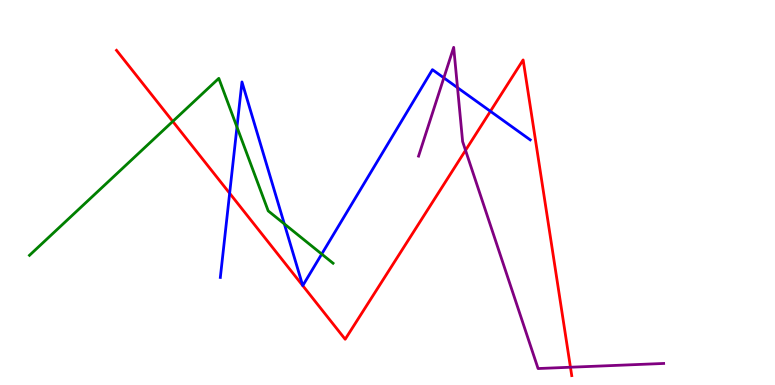[{'lines': ['blue', 'red'], 'intersections': [{'x': 2.96, 'y': 4.98}, {'x': 3.91, 'y': 2.58}, {'x': 3.91, 'y': 2.58}, {'x': 6.33, 'y': 7.11}]}, {'lines': ['green', 'red'], 'intersections': [{'x': 2.23, 'y': 6.85}]}, {'lines': ['purple', 'red'], 'intersections': [{'x': 6.01, 'y': 6.1}, {'x': 7.36, 'y': 0.461}]}, {'lines': ['blue', 'green'], 'intersections': [{'x': 3.06, 'y': 6.7}, {'x': 3.67, 'y': 4.18}, {'x': 4.15, 'y': 3.4}]}, {'lines': ['blue', 'purple'], 'intersections': [{'x': 5.73, 'y': 7.98}, {'x': 5.9, 'y': 7.72}]}, {'lines': ['green', 'purple'], 'intersections': []}]